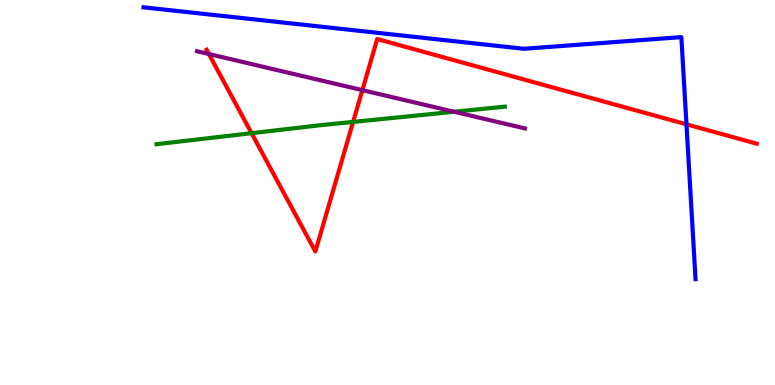[{'lines': ['blue', 'red'], 'intersections': [{'x': 8.86, 'y': 6.77}]}, {'lines': ['green', 'red'], 'intersections': [{'x': 3.25, 'y': 6.54}, {'x': 4.56, 'y': 6.83}]}, {'lines': ['purple', 'red'], 'intersections': [{'x': 2.7, 'y': 8.6}, {'x': 4.68, 'y': 7.66}]}, {'lines': ['blue', 'green'], 'intersections': []}, {'lines': ['blue', 'purple'], 'intersections': []}, {'lines': ['green', 'purple'], 'intersections': [{'x': 5.86, 'y': 7.1}]}]